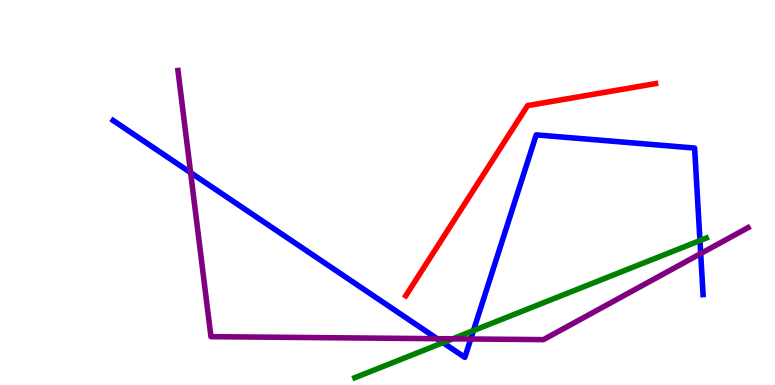[{'lines': ['blue', 'red'], 'intersections': []}, {'lines': ['green', 'red'], 'intersections': []}, {'lines': ['purple', 'red'], 'intersections': []}, {'lines': ['blue', 'green'], 'intersections': [{'x': 5.72, 'y': 1.1}, {'x': 6.11, 'y': 1.41}, {'x': 9.03, 'y': 3.75}]}, {'lines': ['blue', 'purple'], 'intersections': [{'x': 2.46, 'y': 5.52}, {'x': 5.64, 'y': 1.2}, {'x': 6.07, 'y': 1.2}, {'x': 9.04, 'y': 3.41}]}, {'lines': ['green', 'purple'], 'intersections': [{'x': 5.84, 'y': 1.2}]}]